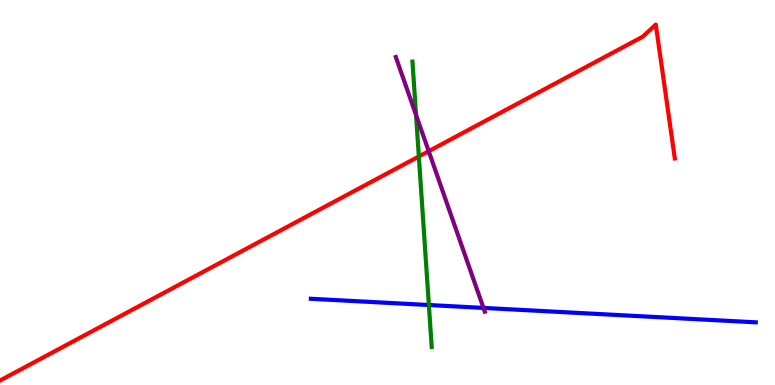[{'lines': ['blue', 'red'], 'intersections': []}, {'lines': ['green', 'red'], 'intersections': [{'x': 5.4, 'y': 5.94}]}, {'lines': ['purple', 'red'], 'intersections': [{'x': 5.53, 'y': 6.07}]}, {'lines': ['blue', 'green'], 'intersections': [{'x': 5.53, 'y': 2.08}]}, {'lines': ['blue', 'purple'], 'intersections': [{'x': 6.24, 'y': 2.0}]}, {'lines': ['green', 'purple'], 'intersections': [{'x': 5.37, 'y': 7.01}]}]